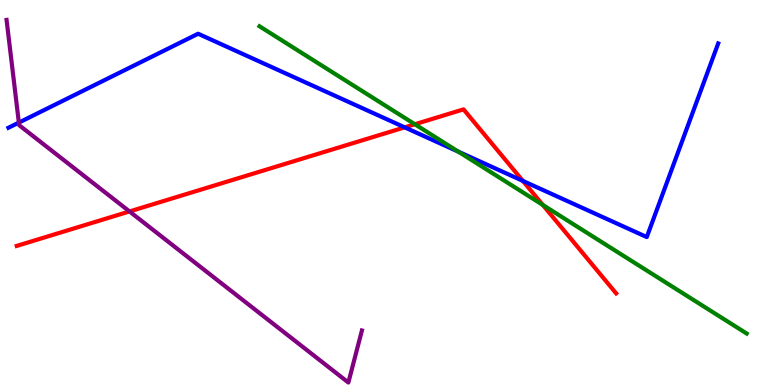[{'lines': ['blue', 'red'], 'intersections': [{'x': 5.22, 'y': 6.69}, {'x': 6.75, 'y': 5.3}]}, {'lines': ['green', 'red'], 'intersections': [{'x': 5.35, 'y': 6.77}, {'x': 7.0, 'y': 4.68}]}, {'lines': ['purple', 'red'], 'intersections': [{'x': 1.67, 'y': 4.51}]}, {'lines': ['blue', 'green'], 'intersections': [{'x': 5.91, 'y': 6.06}]}, {'lines': ['blue', 'purple'], 'intersections': [{'x': 0.243, 'y': 6.82}]}, {'lines': ['green', 'purple'], 'intersections': []}]